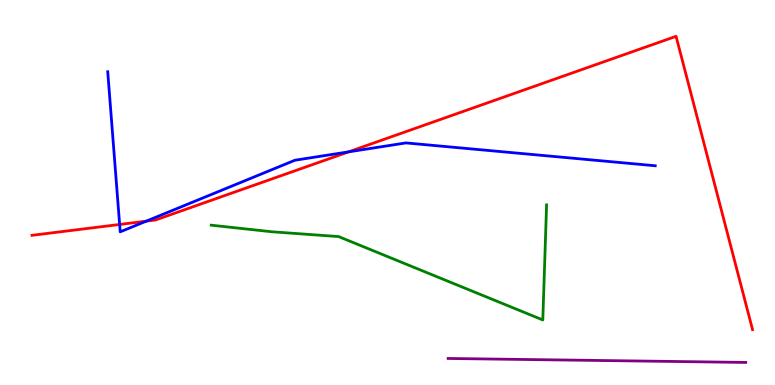[{'lines': ['blue', 'red'], 'intersections': [{'x': 1.54, 'y': 4.17}, {'x': 1.89, 'y': 4.26}, {'x': 4.5, 'y': 6.06}]}, {'lines': ['green', 'red'], 'intersections': []}, {'lines': ['purple', 'red'], 'intersections': []}, {'lines': ['blue', 'green'], 'intersections': []}, {'lines': ['blue', 'purple'], 'intersections': []}, {'lines': ['green', 'purple'], 'intersections': []}]